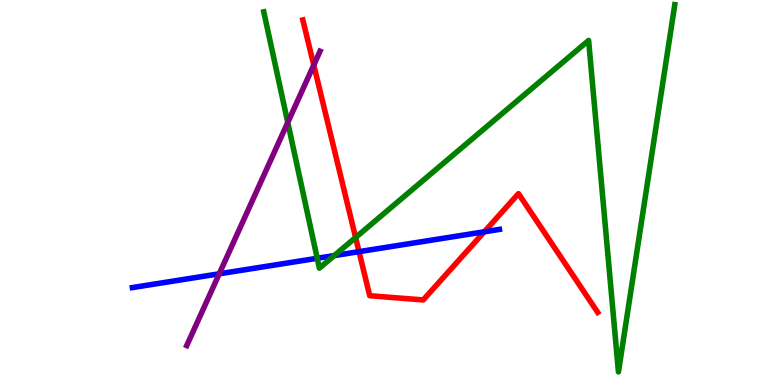[{'lines': ['blue', 'red'], 'intersections': [{'x': 4.63, 'y': 3.46}, {'x': 6.25, 'y': 3.98}]}, {'lines': ['green', 'red'], 'intersections': [{'x': 4.59, 'y': 3.83}]}, {'lines': ['purple', 'red'], 'intersections': [{'x': 4.05, 'y': 8.31}]}, {'lines': ['blue', 'green'], 'intersections': [{'x': 4.09, 'y': 3.29}, {'x': 4.31, 'y': 3.36}]}, {'lines': ['blue', 'purple'], 'intersections': [{'x': 2.83, 'y': 2.89}]}, {'lines': ['green', 'purple'], 'intersections': [{'x': 3.71, 'y': 6.82}]}]